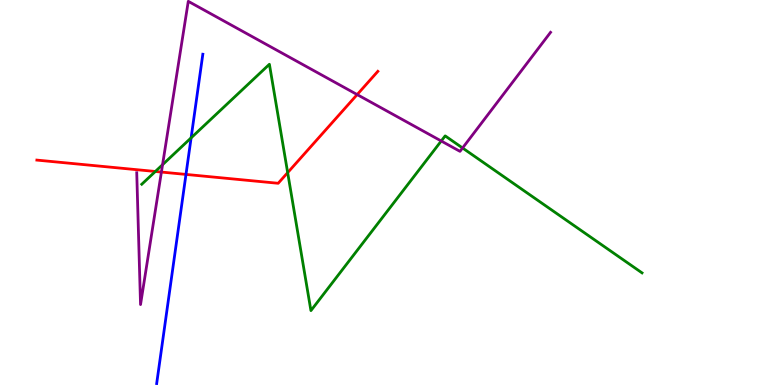[{'lines': ['blue', 'red'], 'intersections': [{'x': 2.4, 'y': 5.47}]}, {'lines': ['green', 'red'], 'intersections': [{'x': 2.0, 'y': 5.55}, {'x': 3.71, 'y': 5.52}]}, {'lines': ['purple', 'red'], 'intersections': [{'x': 2.08, 'y': 5.53}, {'x': 4.61, 'y': 7.54}]}, {'lines': ['blue', 'green'], 'intersections': [{'x': 2.47, 'y': 6.42}]}, {'lines': ['blue', 'purple'], 'intersections': []}, {'lines': ['green', 'purple'], 'intersections': [{'x': 2.1, 'y': 5.72}, {'x': 5.69, 'y': 6.34}, {'x': 5.97, 'y': 6.16}]}]